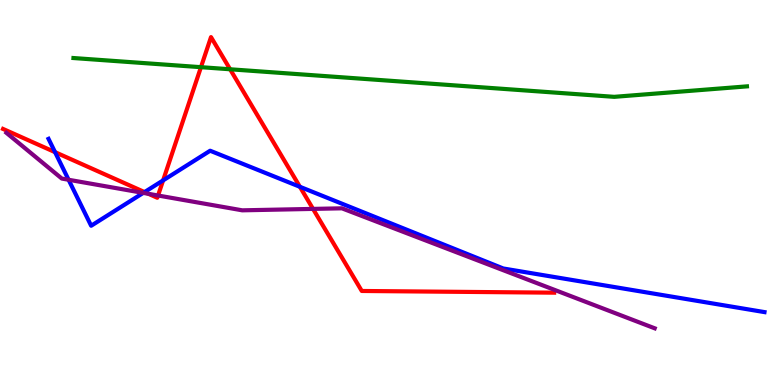[{'lines': ['blue', 'red'], 'intersections': [{'x': 0.71, 'y': 6.05}, {'x': 1.87, 'y': 5.01}, {'x': 2.1, 'y': 5.31}, {'x': 3.87, 'y': 5.15}]}, {'lines': ['green', 'red'], 'intersections': [{'x': 2.59, 'y': 8.26}, {'x': 2.97, 'y': 8.2}]}, {'lines': ['purple', 'red'], 'intersections': [{'x': 1.92, 'y': 4.97}, {'x': 2.04, 'y': 4.92}, {'x': 4.04, 'y': 4.57}]}, {'lines': ['blue', 'green'], 'intersections': []}, {'lines': ['blue', 'purple'], 'intersections': [{'x': 0.885, 'y': 5.33}, {'x': 1.85, 'y': 4.99}]}, {'lines': ['green', 'purple'], 'intersections': []}]